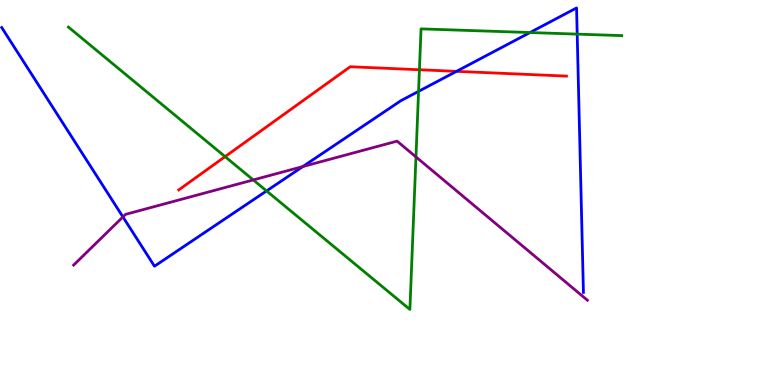[{'lines': ['blue', 'red'], 'intersections': [{'x': 5.89, 'y': 8.15}]}, {'lines': ['green', 'red'], 'intersections': [{'x': 2.9, 'y': 5.93}, {'x': 5.41, 'y': 8.19}]}, {'lines': ['purple', 'red'], 'intersections': []}, {'lines': ['blue', 'green'], 'intersections': [{'x': 3.44, 'y': 5.04}, {'x': 5.4, 'y': 7.63}, {'x': 6.84, 'y': 9.15}, {'x': 7.45, 'y': 9.11}]}, {'lines': ['blue', 'purple'], 'intersections': [{'x': 1.59, 'y': 4.37}, {'x': 3.91, 'y': 5.67}]}, {'lines': ['green', 'purple'], 'intersections': [{'x': 3.27, 'y': 5.33}, {'x': 5.37, 'y': 5.92}]}]